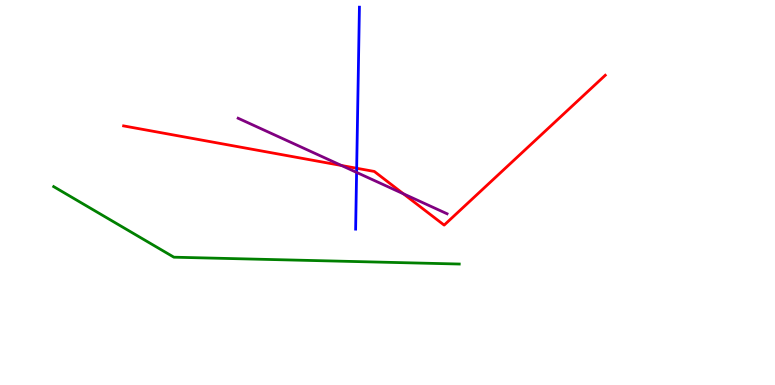[{'lines': ['blue', 'red'], 'intersections': [{'x': 4.6, 'y': 5.63}]}, {'lines': ['green', 'red'], 'intersections': []}, {'lines': ['purple', 'red'], 'intersections': [{'x': 4.41, 'y': 5.7}, {'x': 5.2, 'y': 4.97}]}, {'lines': ['blue', 'green'], 'intersections': []}, {'lines': ['blue', 'purple'], 'intersections': [{'x': 4.6, 'y': 5.52}]}, {'lines': ['green', 'purple'], 'intersections': []}]